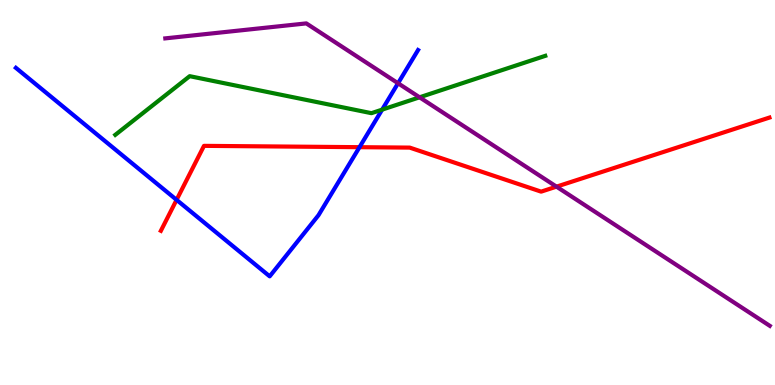[{'lines': ['blue', 'red'], 'intersections': [{'x': 2.28, 'y': 4.81}, {'x': 4.64, 'y': 6.18}]}, {'lines': ['green', 'red'], 'intersections': []}, {'lines': ['purple', 'red'], 'intersections': [{'x': 7.18, 'y': 5.15}]}, {'lines': ['blue', 'green'], 'intersections': [{'x': 4.93, 'y': 7.15}]}, {'lines': ['blue', 'purple'], 'intersections': [{'x': 5.14, 'y': 7.84}]}, {'lines': ['green', 'purple'], 'intersections': [{'x': 5.41, 'y': 7.47}]}]